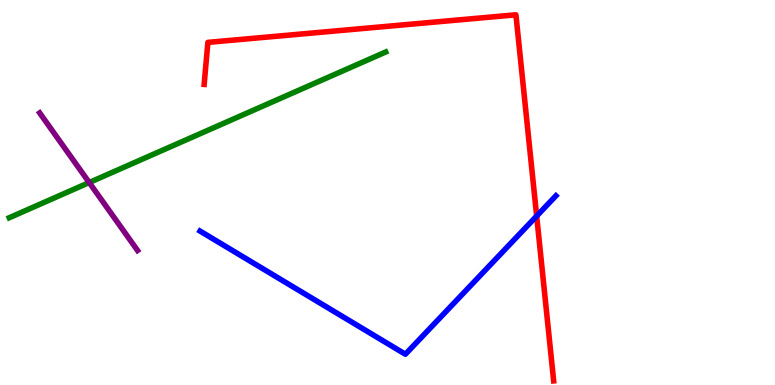[{'lines': ['blue', 'red'], 'intersections': [{'x': 6.92, 'y': 4.39}]}, {'lines': ['green', 'red'], 'intersections': []}, {'lines': ['purple', 'red'], 'intersections': []}, {'lines': ['blue', 'green'], 'intersections': []}, {'lines': ['blue', 'purple'], 'intersections': []}, {'lines': ['green', 'purple'], 'intersections': [{'x': 1.15, 'y': 5.26}]}]